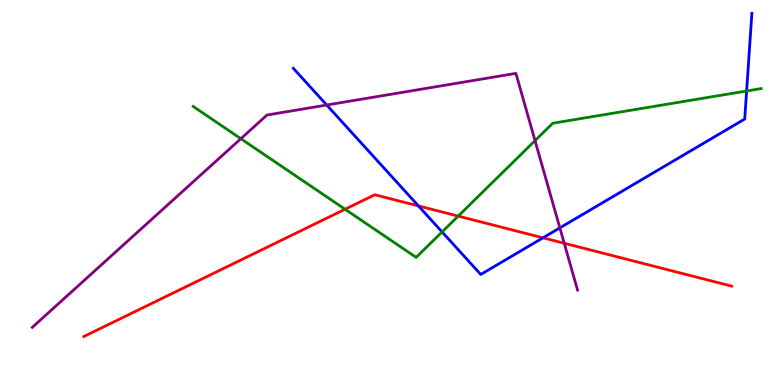[{'lines': ['blue', 'red'], 'intersections': [{'x': 5.4, 'y': 4.65}, {'x': 7.01, 'y': 3.82}]}, {'lines': ['green', 'red'], 'intersections': [{'x': 4.45, 'y': 4.57}, {'x': 5.91, 'y': 4.39}]}, {'lines': ['purple', 'red'], 'intersections': [{'x': 7.28, 'y': 3.68}]}, {'lines': ['blue', 'green'], 'intersections': [{'x': 5.7, 'y': 3.98}, {'x': 9.63, 'y': 7.64}]}, {'lines': ['blue', 'purple'], 'intersections': [{'x': 4.22, 'y': 7.27}, {'x': 7.22, 'y': 4.08}]}, {'lines': ['green', 'purple'], 'intersections': [{'x': 3.11, 'y': 6.4}, {'x': 6.9, 'y': 6.35}]}]